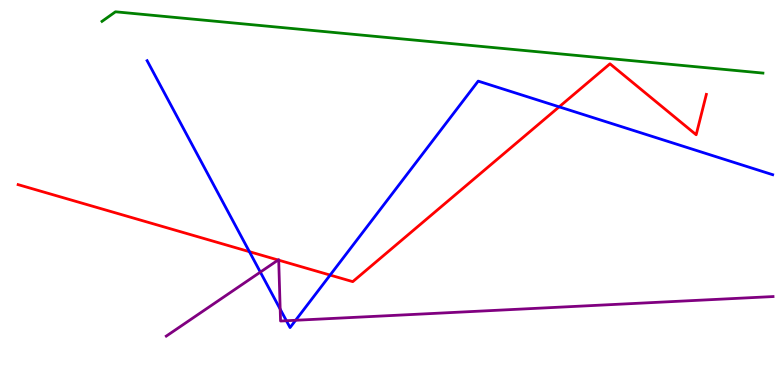[{'lines': ['blue', 'red'], 'intersections': [{'x': 3.22, 'y': 3.46}, {'x': 4.26, 'y': 2.86}, {'x': 7.21, 'y': 7.22}]}, {'lines': ['green', 'red'], 'intersections': []}, {'lines': ['purple', 'red'], 'intersections': [{'x': 3.59, 'y': 3.25}, {'x': 3.6, 'y': 3.24}]}, {'lines': ['blue', 'green'], 'intersections': []}, {'lines': ['blue', 'purple'], 'intersections': [{'x': 3.36, 'y': 2.93}, {'x': 3.62, 'y': 1.97}, {'x': 3.7, 'y': 1.67}, {'x': 3.81, 'y': 1.68}]}, {'lines': ['green', 'purple'], 'intersections': []}]